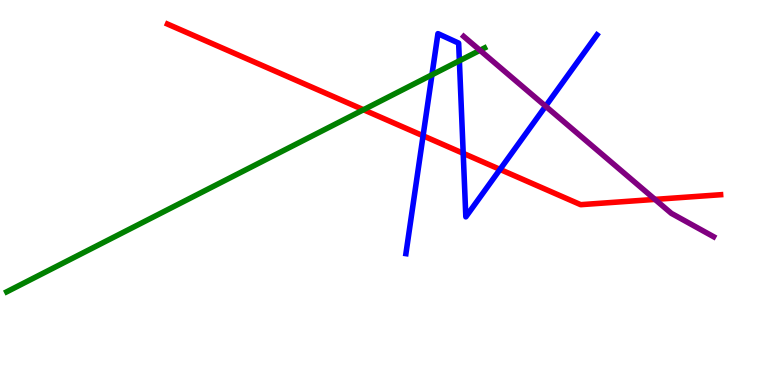[{'lines': ['blue', 'red'], 'intersections': [{'x': 5.46, 'y': 6.47}, {'x': 5.98, 'y': 6.02}, {'x': 6.45, 'y': 5.6}]}, {'lines': ['green', 'red'], 'intersections': [{'x': 4.69, 'y': 7.15}]}, {'lines': ['purple', 'red'], 'intersections': [{'x': 8.45, 'y': 4.82}]}, {'lines': ['blue', 'green'], 'intersections': [{'x': 5.57, 'y': 8.06}, {'x': 5.93, 'y': 8.42}]}, {'lines': ['blue', 'purple'], 'intersections': [{'x': 7.04, 'y': 7.24}]}, {'lines': ['green', 'purple'], 'intersections': [{'x': 6.19, 'y': 8.69}]}]